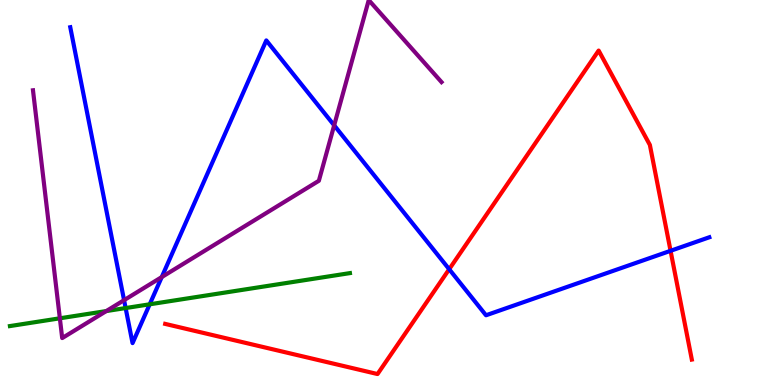[{'lines': ['blue', 'red'], 'intersections': [{'x': 5.8, 'y': 3.01}, {'x': 8.65, 'y': 3.49}]}, {'lines': ['green', 'red'], 'intersections': []}, {'lines': ['purple', 'red'], 'intersections': []}, {'lines': ['blue', 'green'], 'intersections': [{'x': 1.62, 'y': 2.0}, {'x': 1.93, 'y': 2.1}]}, {'lines': ['blue', 'purple'], 'intersections': [{'x': 1.6, 'y': 2.2}, {'x': 2.09, 'y': 2.8}, {'x': 4.31, 'y': 6.74}]}, {'lines': ['green', 'purple'], 'intersections': [{'x': 0.772, 'y': 1.73}, {'x': 1.37, 'y': 1.92}]}]